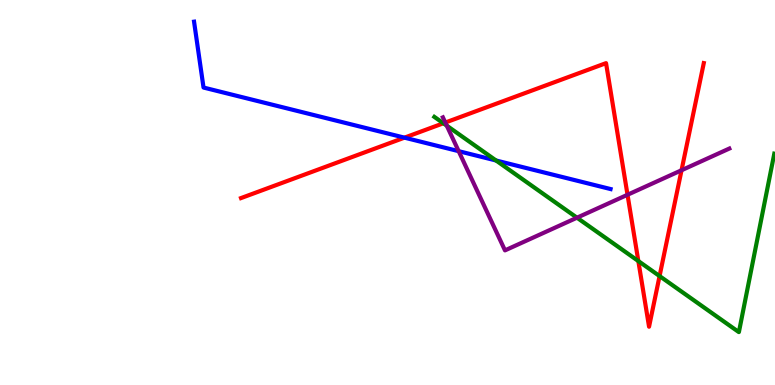[{'lines': ['blue', 'red'], 'intersections': [{'x': 5.22, 'y': 6.42}]}, {'lines': ['green', 'red'], 'intersections': [{'x': 5.72, 'y': 6.8}, {'x': 8.24, 'y': 3.22}, {'x': 8.51, 'y': 2.83}]}, {'lines': ['purple', 'red'], 'intersections': [{'x': 5.75, 'y': 6.82}, {'x': 8.1, 'y': 4.94}, {'x': 8.79, 'y': 5.58}]}, {'lines': ['blue', 'green'], 'intersections': [{'x': 6.4, 'y': 5.83}]}, {'lines': ['blue', 'purple'], 'intersections': [{'x': 5.92, 'y': 6.07}]}, {'lines': ['green', 'purple'], 'intersections': [{'x': 5.76, 'y': 6.74}, {'x': 7.45, 'y': 4.35}]}]